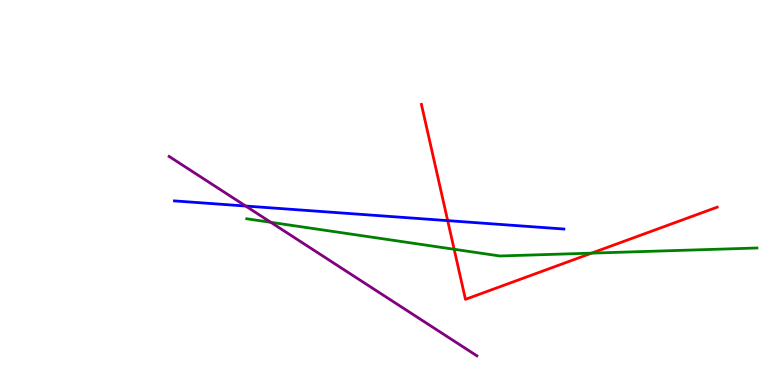[{'lines': ['blue', 'red'], 'intersections': [{'x': 5.78, 'y': 4.27}]}, {'lines': ['green', 'red'], 'intersections': [{'x': 5.86, 'y': 3.53}, {'x': 7.63, 'y': 3.43}]}, {'lines': ['purple', 'red'], 'intersections': []}, {'lines': ['blue', 'green'], 'intersections': []}, {'lines': ['blue', 'purple'], 'intersections': [{'x': 3.17, 'y': 4.65}]}, {'lines': ['green', 'purple'], 'intersections': [{'x': 3.49, 'y': 4.23}]}]